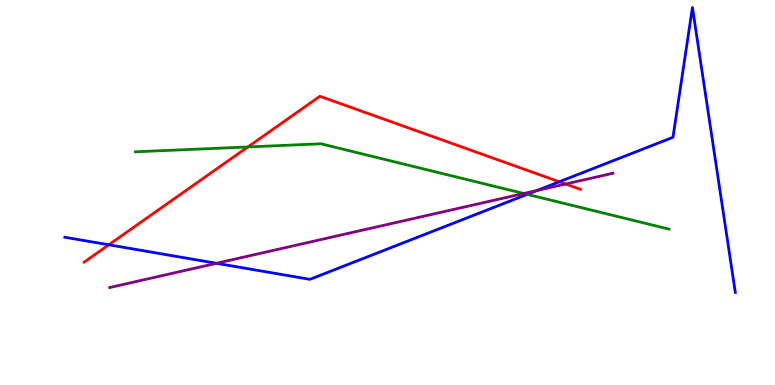[{'lines': ['blue', 'red'], 'intersections': [{'x': 1.4, 'y': 3.64}, {'x': 7.22, 'y': 5.28}]}, {'lines': ['green', 'red'], 'intersections': [{'x': 3.2, 'y': 6.18}]}, {'lines': ['purple', 'red'], 'intersections': [{'x': 7.3, 'y': 5.22}]}, {'lines': ['blue', 'green'], 'intersections': [{'x': 6.8, 'y': 4.95}]}, {'lines': ['blue', 'purple'], 'intersections': [{'x': 2.79, 'y': 3.16}, {'x': 6.93, 'y': 5.05}]}, {'lines': ['green', 'purple'], 'intersections': [{'x': 6.76, 'y': 4.97}]}]